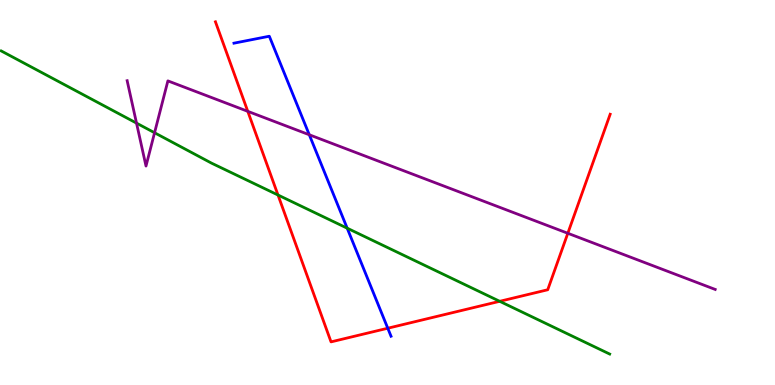[{'lines': ['blue', 'red'], 'intersections': [{'x': 5.0, 'y': 1.47}]}, {'lines': ['green', 'red'], 'intersections': [{'x': 3.59, 'y': 4.93}, {'x': 6.45, 'y': 2.17}]}, {'lines': ['purple', 'red'], 'intersections': [{'x': 3.2, 'y': 7.11}, {'x': 7.33, 'y': 3.94}]}, {'lines': ['blue', 'green'], 'intersections': [{'x': 4.48, 'y': 4.07}]}, {'lines': ['blue', 'purple'], 'intersections': [{'x': 3.99, 'y': 6.5}]}, {'lines': ['green', 'purple'], 'intersections': [{'x': 1.76, 'y': 6.8}, {'x': 1.99, 'y': 6.55}]}]